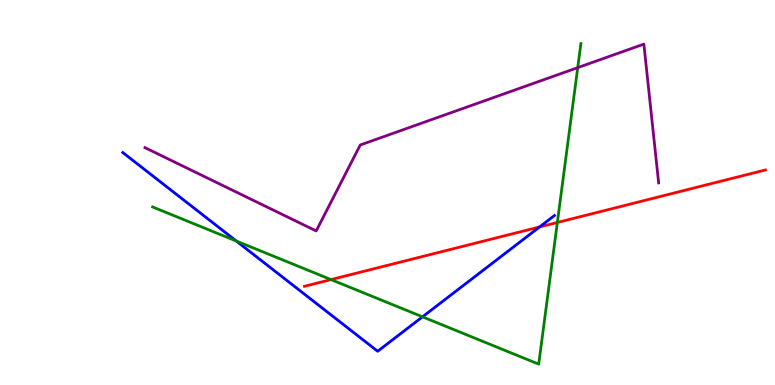[{'lines': ['blue', 'red'], 'intersections': [{'x': 6.96, 'y': 4.1}]}, {'lines': ['green', 'red'], 'intersections': [{'x': 4.27, 'y': 2.74}, {'x': 7.19, 'y': 4.22}]}, {'lines': ['purple', 'red'], 'intersections': []}, {'lines': ['blue', 'green'], 'intersections': [{'x': 3.05, 'y': 3.74}, {'x': 5.45, 'y': 1.77}]}, {'lines': ['blue', 'purple'], 'intersections': []}, {'lines': ['green', 'purple'], 'intersections': [{'x': 7.45, 'y': 8.24}]}]